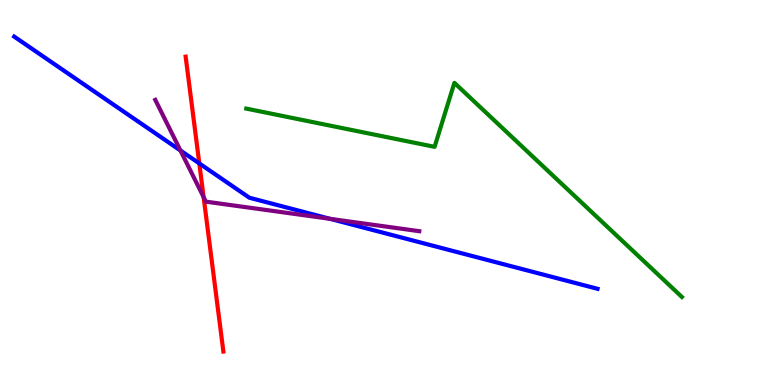[{'lines': ['blue', 'red'], 'intersections': [{'x': 2.57, 'y': 5.76}]}, {'lines': ['green', 'red'], 'intersections': []}, {'lines': ['purple', 'red'], 'intersections': [{'x': 2.63, 'y': 4.88}]}, {'lines': ['blue', 'green'], 'intersections': []}, {'lines': ['blue', 'purple'], 'intersections': [{'x': 2.33, 'y': 6.09}, {'x': 4.26, 'y': 4.32}]}, {'lines': ['green', 'purple'], 'intersections': []}]